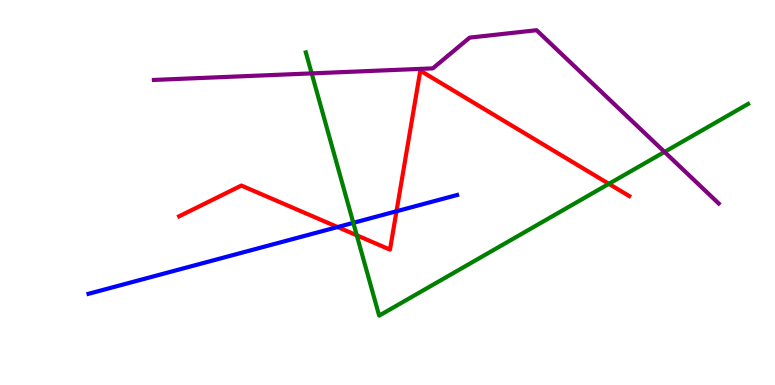[{'lines': ['blue', 'red'], 'intersections': [{'x': 4.36, 'y': 4.1}, {'x': 5.12, 'y': 4.51}]}, {'lines': ['green', 'red'], 'intersections': [{'x': 4.6, 'y': 3.89}, {'x': 7.86, 'y': 5.23}]}, {'lines': ['purple', 'red'], 'intersections': []}, {'lines': ['blue', 'green'], 'intersections': [{'x': 4.56, 'y': 4.21}]}, {'lines': ['blue', 'purple'], 'intersections': []}, {'lines': ['green', 'purple'], 'intersections': [{'x': 4.02, 'y': 8.09}, {'x': 8.57, 'y': 6.05}]}]